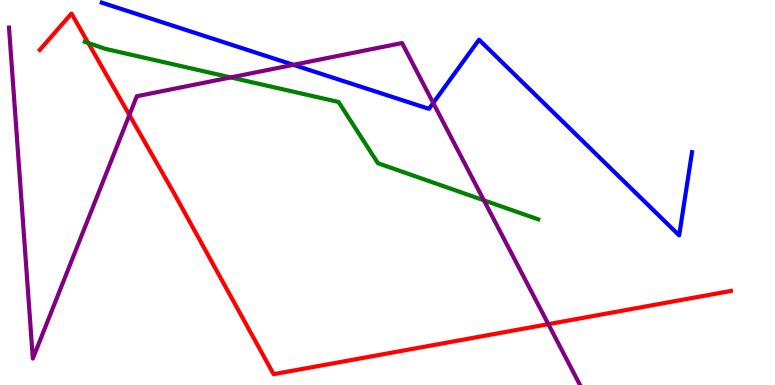[{'lines': ['blue', 'red'], 'intersections': []}, {'lines': ['green', 'red'], 'intersections': [{'x': 1.14, 'y': 8.88}]}, {'lines': ['purple', 'red'], 'intersections': [{'x': 1.67, 'y': 7.01}, {'x': 7.08, 'y': 1.58}]}, {'lines': ['blue', 'green'], 'intersections': []}, {'lines': ['blue', 'purple'], 'intersections': [{'x': 3.79, 'y': 8.32}, {'x': 5.59, 'y': 7.33}]}, {'lines': ['green', 'purple'], 'intersections': [{'x': 2.98, 'y': 7.99}, {'x': 6.24, 'y': 4.8}]}]